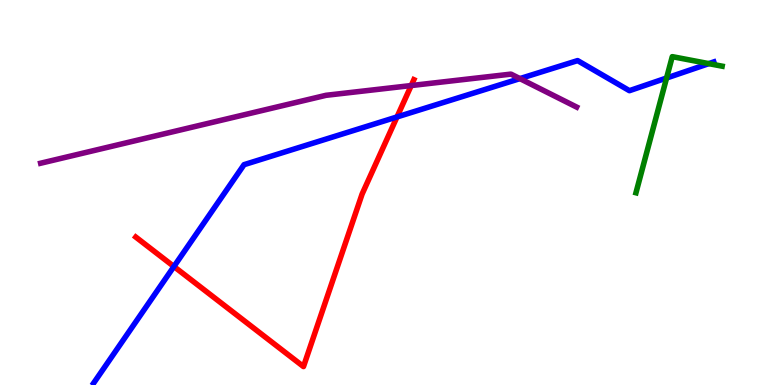[{'lines': ['blue', 'red'], 'intersections': [{'x': 2.24, 'y': 3.08}, {'x': 5.12, 'y': 6.96}]}, {'lines': ['green', 'red'], 'intersections': []}, {'lines': ['purple', 'red'], 'intersections': [{'x': 5.31, 'y': 7.78}]}, {'lines': ['blue', 'green'], 'intersections': [{'x': 8.6, 'y': 7.97}, {'x': 9.15, 'y': 8.35}]}, {'lines': ['blue', 'purple'], 'intersections': [{'x': 6.71, 'y': 7.96}]}, {'lines': ['green', 'purple'], 'intersections': []}]